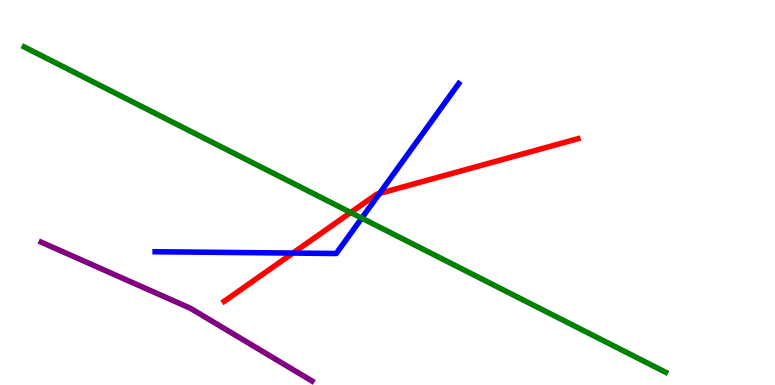[{'lines': ['blue', 'red'], 'intersections': [{'x': 3.78, 'y': 3.43}, {'x': 4.9, 'y': 4.98}]}, {'lines': ['green', 'red'], 'intersections': [{'x': 4.52, 'y': 4.48}]}, {'lines': ['purple', 'red'], 'intersections': []}, {'lines': ['blue', 'green'], 'intersections': [{'x': 4.67, 'y': 4.33}]}, {'lines': ['blue', 'purple'], 'intersections': []}, {'lines': ['green', 'purple'], 'intersections': []}]